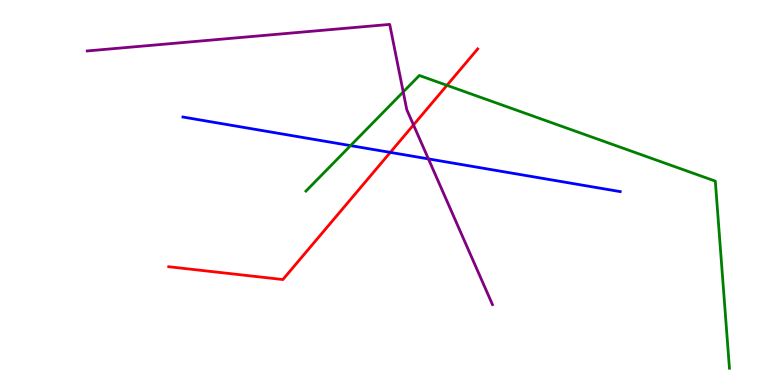[{'lines': ['blue', 'red'], 'intersections': [{'x': 5.04, 'y': 6.04}]}, {'lines': ['green', 'red'], 'intersections': [{'x': 5.77, 'y': 7.78}]}, {'lines': ['purple', 'red'], 'intersections': [{'x': 5.34, 'y': 6.75}]}, {'lines': ['blue', 'green'], 'intersections': [{'x': 4.52, 'y': 6.22}]}, {'lines': ['blue', 'purple'], 'intersections': [{'x': 5.53, 'y': 5.87}]}, {'lines': ['green', 'purple'], 'intersections': [{'x': 5.2, 'y': 7.61}]}]